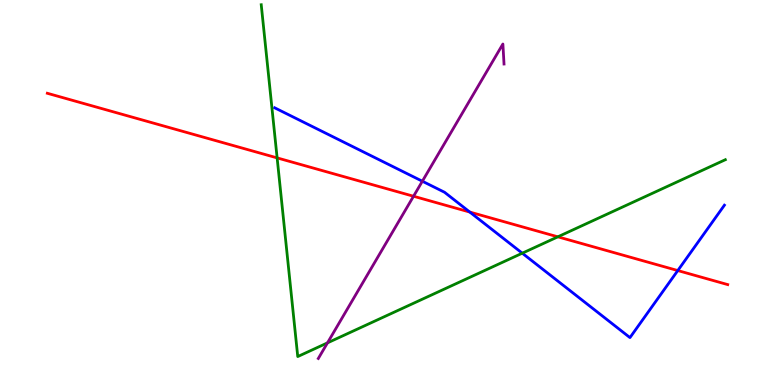[{'lines': ['blue', 'red'], 'intersections': [{'x': 6.06, 'y': 4.49}, {'x': 8.75, 'y': 2.97}]}, {'lines': ['green', 'red'], 'intersections': [{'x': 3.58, 'y': 5.9}, {'x': 7.2, 'y': 3.85}]}, {'lines': ['purple', 'red'], 'intersections': [{'x': 5.34, 'y': 4.9}]}, {'lines': ['blue', 'green'], 'intersections': [{'x': 6.74, 'y': 3.42}]}, {'lines': ['blue', 'purple'], 'intersections': [{'x': 5.45, 'y': 5.29}]}, {'lines': ['green', 'purple'], 'intersections': [{'x': 4.23, 'y': 1.09}]}]